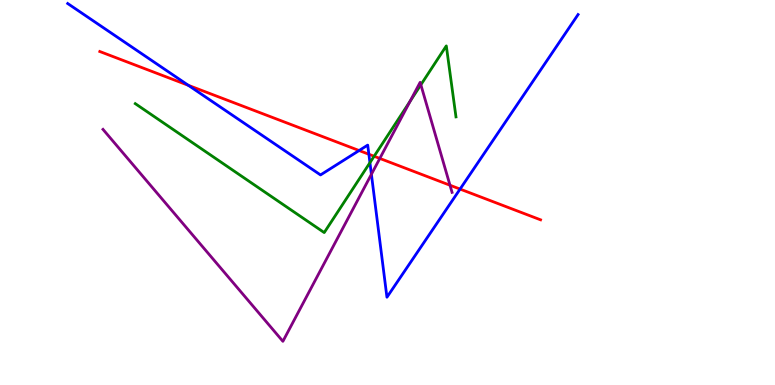[{'lines': ['blue', 'red'], 'intersections': [{'x': 2.43, 'y': 7.78}, {'x': 4.63, 'y': 6.09}, {'x': 4.76, 'y': 5.99}, {'x': 5.94, 'y': 5.09}]}, {'lines': ['green', 'red'], 'intersections': [{'x': 4.83, 'y': 5.94}]}, {'lines': ['purple', 'red'], 'intersections': [{'x': 4.9, 'y': 5.88}, {'x': 5.81, 'y': 5.19}]}, {'lines': ['blue', 'green'], 'intersections': [{'x': 4.77, 'y': 5.77}]}, {'lines': ['blue', 'purple'], 'intersections': [{'x': 4.79, 'y': 5.47}]}, {'lines': ['green', 'purple'], 'intersections': [{'x': 5.29, 'y': 7.37}, {'x': 5.43, 'y': 7.8}]}]